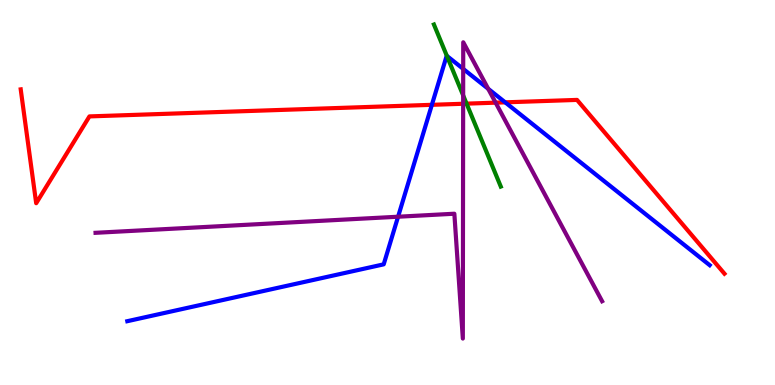[{'lines': ['blue', 'red'], 'intersections': [{'x': 5.57, 'y': 7.28}, {'x': 6.52, 'y': 7.34}]}, {'lines': ['green', 'red'], 'intersections': [{'x': 6.02, 'y': 7.31}]}, {'lines': ['purple', 'red'], 'intersections': [{'x': 5.98, 'y': 7.3}, {'x': 6.4, 'y': 7.33}]}, {'lines': ['blue', 'green'], 'intersections': [{'x': 5.77, 'y': 8.55}]}, {'lines': ['blue', 'purple'], 'intersections': [{'x': 5.14, 'y': 4.37}, {'x': 5.98, 'y': 8.21}, {'x': 6.3, 'y': 7.69}]}, {'lines': ['green', 'purple'], 'intersections': [{'x': 5.98, 'y': 7.52}]}]